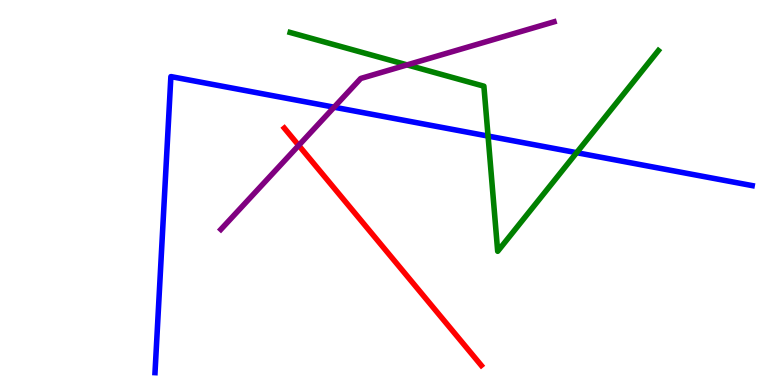[{'lines': ['blue', 'red'], 'intersections': []}, {'lines': ['green', 'red'], 'intersections': []}, {'lines': ['purple', 'red'], 'intersections': [{'x': 3.85, 'y': 6.22}]}, {'lines': ['blue', 'green'], 'intersections': [{'x': 6.3, 'y': 6.47}, {'x': 7.44, 'y': 6.03}]}, {'lines': ['blue', 'purple'], 'intersections': [{'x': 4.31, 'y': 7.22}]}, {'lines': ['green', 'purple'], 'intersections': [{'x': 5.25, 'y': 8.31}]}]